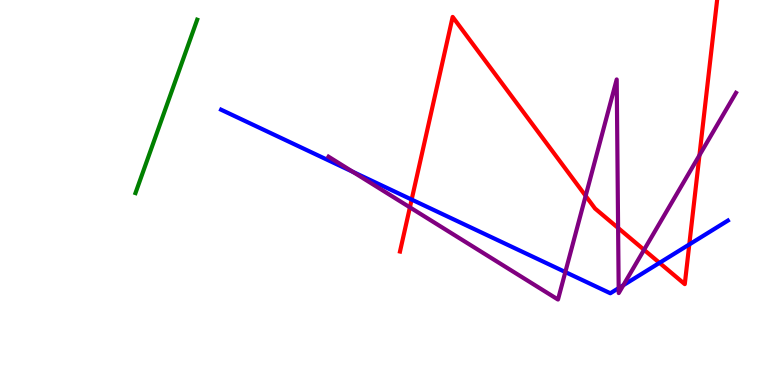[{'lines': ['blue', 'red'], 'intersections': [{'x': 5.31, 'y': 4.82}, {'x': 8.51, 'y': 3.17}, {'x': 8.89, 'y': 3.65}]}, {'lines': ['green', 'red'], 'intersections': []}, {'lines': ['purple', 'red'], 'intersections': [{'x': 5.29, 'y': 4.61}, {'x': 7.56, 'y': 4.91}, {'x': 7.98, 'y': 4.08}, {'x': 8.31, 'y': 3.51}, {'x': 9.03, 'y': 5.97}]}, {'lines': ['blue', 'green'], 'intersections': []}, {'lines': ['blue', 'purple'], 'intersections': [{'x': 4.55, 'y': 5.54}, {'x': 7.29, 'y': 2.93}, {'x': 7.98, 'y': 2.52}, {'x': 8.04, 'y': 2.59}]}, {'lines': ['green', 'purple'], 'intersections': []}]